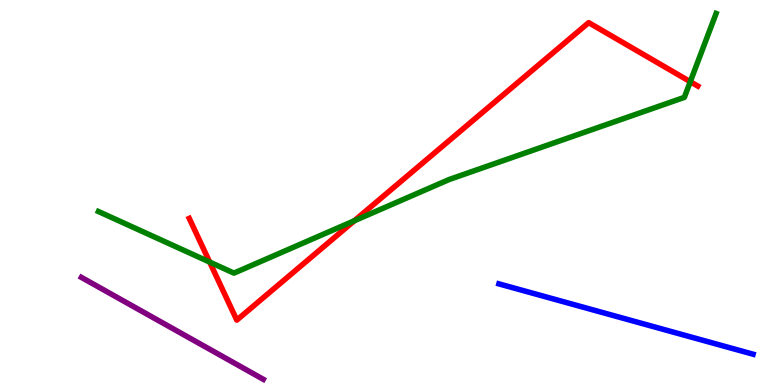[{'lines': ['blue', 'red'], 'intersections': []}, {'lines': ['green', 'red'], 'intersections': [{'x': 2.71, 'y': 3.19}, {'x': 4.57, 'y': 4.27}, {'x': 8.91, 'y': 7.88}]}, {'lines': ['purple', 'red'], 'intersections': []}, {'lines': ['blue', 'green'], 'intersections': []}, {'lines': ['blue', 'purple'], 'intersections': []}, {'lines': ['green', 'purple'], 'intersections': []}]